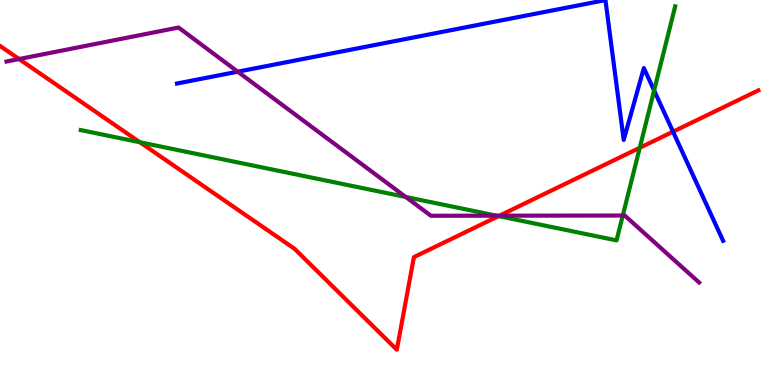[{'lines': ['blue', 'red'], 'intersections': [{'x': 8.68, 'y': 6.58}]}, {'lines': ['green', 'red'], 'intersections': [{'x': 1.81, 'y': 6.31}, {'x': 6.43, 'y': 4.39}, {'x': 8.25, 'y': 6.16}]}, {'lines': ['purple', 'red'], 'intersections': [{'x': 0.246, 'y': 8.47}, {'x': 6.44, 'y': 4.4}]}, {'lines': ['blue', 'green'], 'intersections': [{'x': 8.44, 'y': 7.65}]}, {'lines': ['blue', 'purple'], 'intersections': [{'x': 3.07, 'y': 8.14}]}, {'lines': ['green', 'purple'], 'intersections': [{'x': 5.24, 'y': 4.88}, {'x': 6.41, 'y': 4.4}, {'x': 8.04, 'y': 4.4}]}]